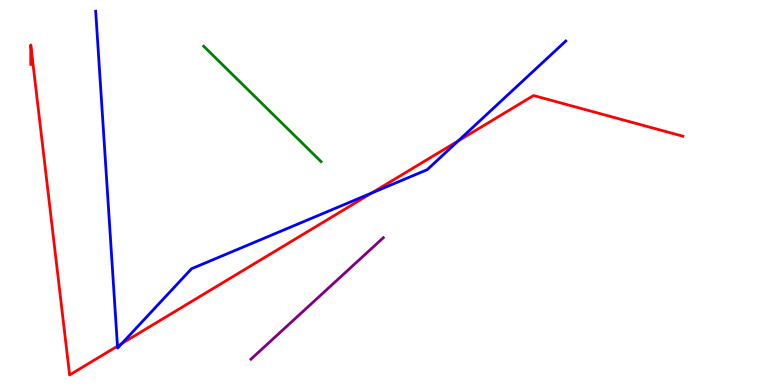[{'lines': ['blue', 'red'], 'intersections': [{'x': 1.52, 'y': 1.01}, {'x': 1.57, 'y': 1.08}, {'x': 4.8, 'y': 4.99}, {'x': 5.91, 'y': 6.34}]}, {'lines': ['green', 'red'], 'intersections': []}, {'lines': ['purple', 'red'], 'intersections': []}, {'lines': ['blue', 'green'], 'intersections': []}, {'lines': ['blue', 'purple'], 'intersections': []}, {'lines': ['green', 'purple'], 'intersections': []}]